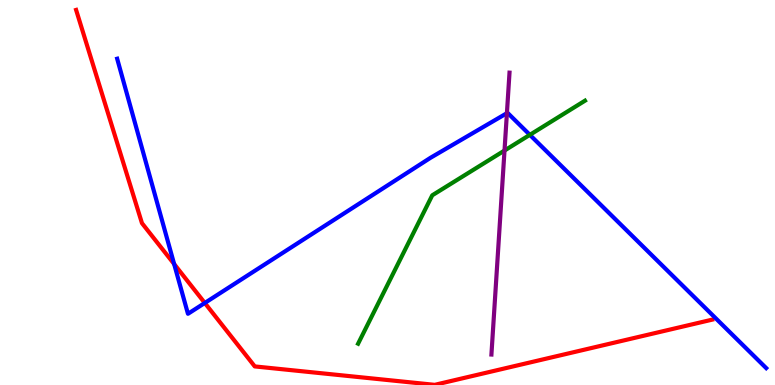[{'lines': ['blue', 'red'], 'intersections': [{'x': 2.25, 'y': 3.14}, {'x': 2.64, 'y': 2.13}]}, {'lines': ['green', 'red'], 'intersections': []}, {'lines': ['purple', 'red'], 'intersections': []}, {'lines': ['blue', 'green'], 'intersections': [{'x': 6.84, 'y': 6.5}]}, {'lines': ['blue', 'purple'], 'intersections': [{'x': 6.54, 'y': 7.06}]}, {'lines': ['green', 'purple'], 'intersections': [{'x': 6.51, 'y': 6.09}]}]